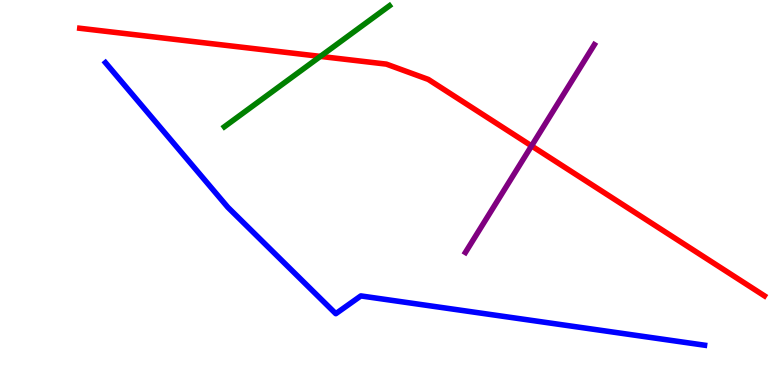[{'lines': ['blue', 'red'], 'intersections': []}, {'lines': ['green', 'red'], 'intersections': [{'x': 4.13, 'y': 8.54}]}, {'lines': ['purple', 'red'], 'intersections': [{'x': 6.86, 'y': 6.21}]}, {'lines': ['blue', 'green'], 'intersections': []}, {'lines': ['blue', 'purple'], 'intersections': []}, {'lines': ['green', 'purple'], 'intersections': []}]